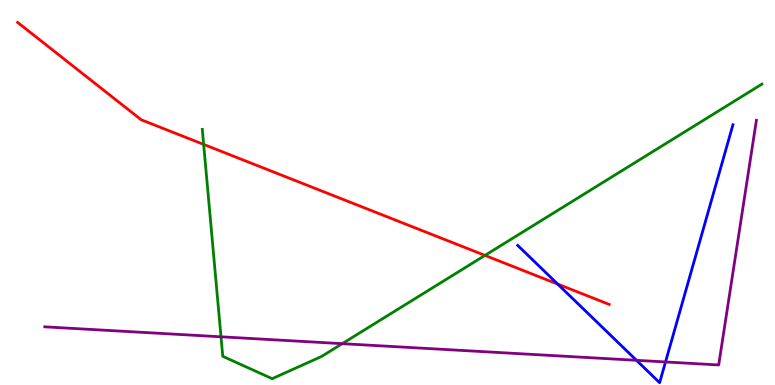[{'lines': ['blue', 'red'], 'intersections': [{'x': 7.2, 'y': 2.62}]}, {'lines': ['green', 'red'], 'intersections': [{'x': 2.63, 'y': 6.25}, {'x': 6.26, 'y': 3.37}]}, {'lines': ['purple', 'red'], 'intersections': []}, {'lines': ['blue', 'green'], 'intersections': []}, {'lines': ['blue', 'purple'], 'intersections': [{'x': 8.21, 'y': 0.641}, {'x': 8.59, 'y': 0.599}]}, {'lines': ['green', 'purple'], 'intersections': [{'x': 2.85, 'y': 1.25}, {'x': 4.42, 'y': 1.07}]}]